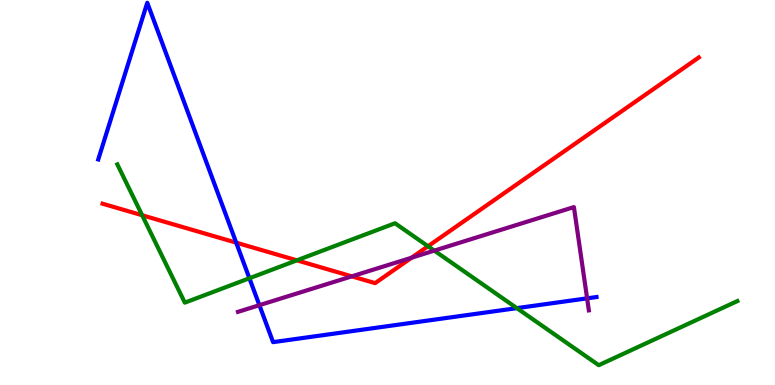[{'lines': ['blue', 'red'], 'intersections': [{'x': 3.05, 'y': 3.7}]}, {'lines': ['green', 'red'], 'intersections': [{'x': 1.83, 'y': 4.41}, {'x': 3.83, 'y': 3.24}, {'x': 5.52, 'y': 3.6}]}, {'lines': ['purple', 'red'], 'intersections': [{'x': 4.54, 'y': 2.82}, {'x': 5.31, 'y': 3.31}]}, {'lines': ['blue', 'green'], 'intersections': [{'x': 3.22, 'y': 2.77}, {'x': 6.67, 'y': 2.0}]}, {'lines': ['blue', 'purple'], 'intersections': [{'x': 3.35, 'y': 2.07}, {'x': 7.58, 'y': 2.25}]}, {'lines': ['green', 'purple'], 'intersections': [{'x': 5.6, 'y': 3.49}]}]